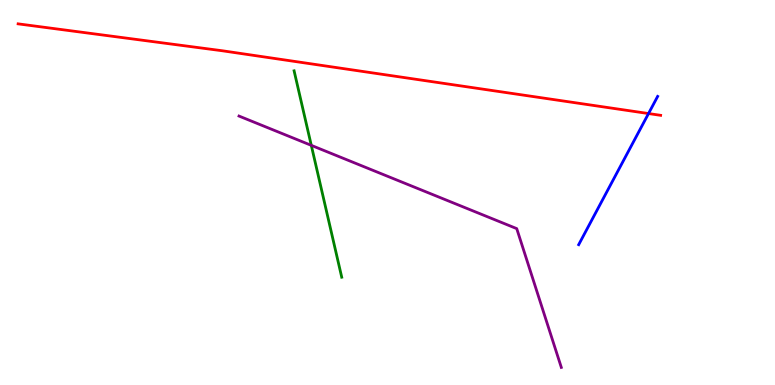[{'lines': ['blue', 'red'], 'intersections': [{'x': 8.37, 'y': 7.05}]}, {'lines': ['green', 'red'], 'intersections': []}, {'lines': ['purple', 'red'], 'intersections': []}, {'lines': ['blue', 'green'], 'intersections': []}, {'lines': ['blue', 'purple'], 'intersections': []}, {'lines': ['green', 'purple'], 'intersections': [{'x': 4.02, 'y': 6.22}]}]